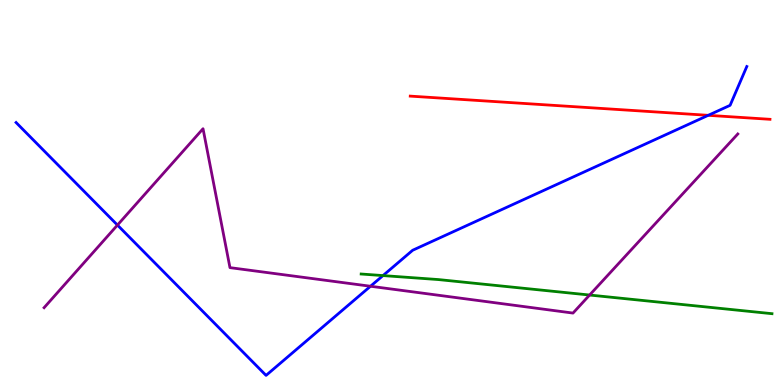[{'lines': ['blue', 'red'], 'intersections': [{'x': 9.14, 'y': 7.0}]}, {'lines': ['green', 'red'], 'intersections': []}, {'lines': ['purple', 'red'], 'intersections': []}, {'lines': ['blue', 'green'], 'intersections': [{'x': 4.94, 'y': 2.84}]}, {'lines': ['blue', 'purple'], 'intersections': [{'x': 1.52, 'y': 4.15}, {'x': 4.78, 'y': 2.56}]}, {'lines': ['green', 'purple'], 'intersections': [{'x': 7.61, 'y': 2.34}]}]